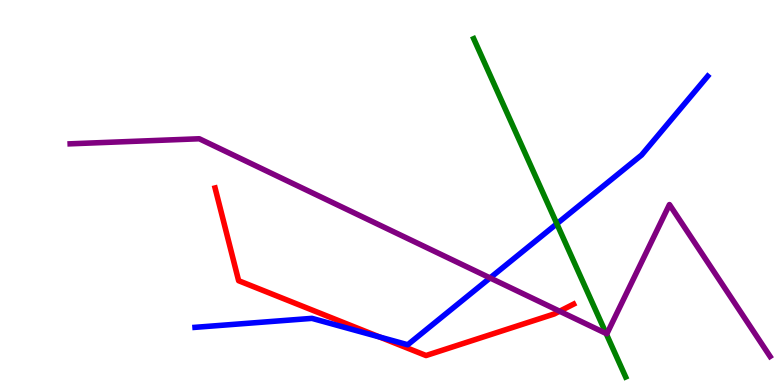[{'lines': ['blue', 'red'], 'intersections': [{'x': 4.9, 'y': 1.25}]}, {'lines': ['green', 'red'], 'intersections': []}, {'lines': ['purple', 'red'], 'intersections': [{'x': 7.22, 'y': 1.92}]}, {'lines': ['blue', 'green'], 'intersections': [{'x': 7.19, 'y': 4.19}]}, {'lines': ['blue', 'purple'], 'intersections': [{'x': 6.32, 'y': 2.78}]}, {'lines': ['green', 'purple'], 'intersections': [{'x': 7.82, 'y': 1.34}]}]